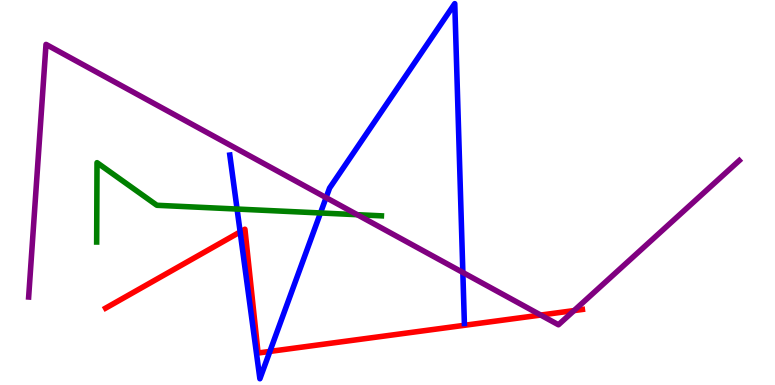[{'lines': ['blue', 'red'], 'intersections': [{'x': 3.1, 'y': 3.98}, {'x': 3.48, 'y': 0.872}]}, {'lines': ['green', 'red'], 'intersections': []}, {'lines': ['purple', 'red'], 'intersections': [{'x': 6.98, 'y': 1.82}, {'x': 7.41, 'y': 1.93}]}, {'lines': ['blue', 'green'], 'intersections': [{'x': 3.06, 'y': 4.57}, {'x': 4.14, 'y': 4.47}]}, {'lines': ['blue', 'purple'], 'intersections': [{'x': 4.21, 'y': 4.87}, {'x': 5.97, 'y': 2.92}]}, {'lines': ['green', 'purple'], 'intersections': [{'x': 4.61, 'y': 4.42}]}]